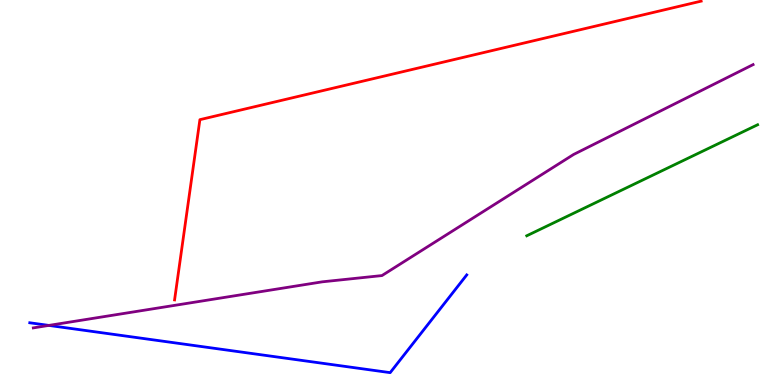[{'lines': ['blue', 'red'], 'intersections': []}, {'lines': ['green', 'red'], 'intersections': []}, {'lines': ['purple', 'red'], 'intersections': []}, {'lines': ['blue', 'green'], 'intersections': []}, {'lines': ['blue', 'purple'], 'intersections': [{'x': 0.63, 'y': 1.55}]}, {'lines': ['green', 'purple'], 'intersections': []}]